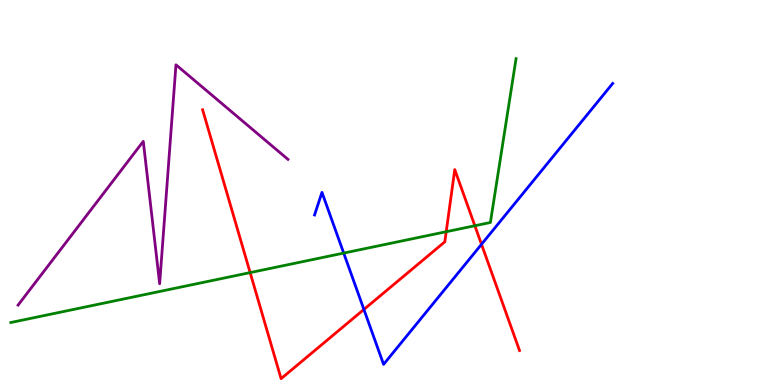[{'lines': ['blue', 'red'], 'intersections': [{'x': 4.7, 'y': 1.96}, {'x': 6.21, 'y': 3.65}]}, {'lines': ['green', 'red'], 'intersections': [{'x': 3.23, 'y': 2.92}, {'x': 5.76, 'y': 3.98}, {'x': 6.13, 'y': 4.14}]}, {'lines': ['purple', 'red'], 'intersections': []}, {'lines': ['blue', 'green'], 'intersections': [{'x': 4.43, 'y': 3.43}]}, {'lines': ['blue', 'purple'], 'intersections': []}, {'lines': ['green', 'purple'], 'intersections': []}]